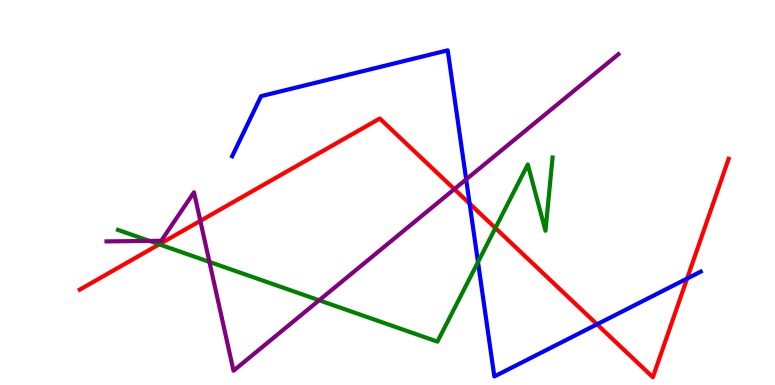[{'lines': ['blue', 'red'], 'intersections': [{'x': 6.06, 'y': 4.71}, {'x': 7.7, 'y': 1.58}, {'x': 8.87, 'y': 2.76}]}, {'lines': ['green', 'red'], 'intersections': [{'x': 2.05, 'y': 3.65}, {'x': 6.39, 'y': 4.08}]}, {'lines': ['purple', 'red'], 'intersections': [{'x': 2.58, 'y': 4.26}, {'x': 5.86, 'y': 5.09}]}, {'lines': ['blue', 'green'], 'intersections': [{'x': 6.17, 'y': 3.19}]}, {'lines': ['blue', 'purple'], 'intersections': [{'x': 6.02, 'y': 5.34}]}, {'lines': ['green', 'purple'], 'intersections': [{'x': 1.93, 'y': 3.74}, {'x': 2.7, 'y': 3.2}, {'x': 4.12, 'y': 2.2}]}]